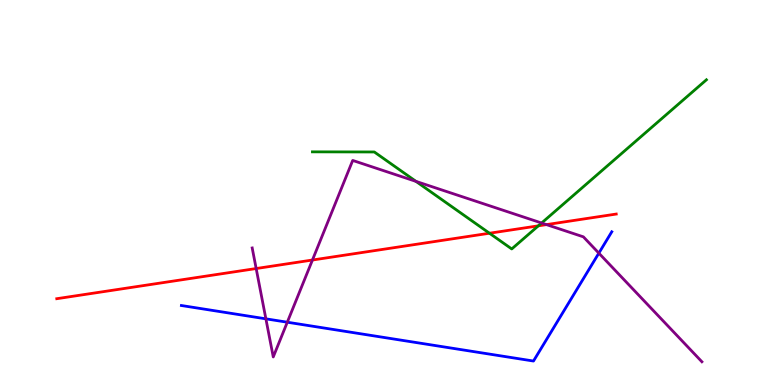[{'lines': ['blue', 'red'], 'intersections': []}, {'lines': ['green', 'red'], 'intersections': [{'x': 6.32, 'y': 3.94}, {'x': 6.95, 'y': 4.13}]}, {'lines': ['purple', 'red'], 'intersections': [{'x': 3.31, 'y': 3.03}, {'x': 4.03, 'y': 3.25}, {'x': 7.05, 'y': 4.17}]}, {'lines': ['blue', 'green'], 'intersections': []}, {'lines': ['blue', 'purple'], 'intersections': [{'x': 3.43, 'y': 1.72}, {'x': 3.71, 'y': 1.63}, {'x': 7.73, 'y': 3.42}]}, {'lines': ['green', 'purple'], 'intersections': [{'x': 5.37, 'y': 5.29}, {'x': 6.99, 'y': 4.21}]}]